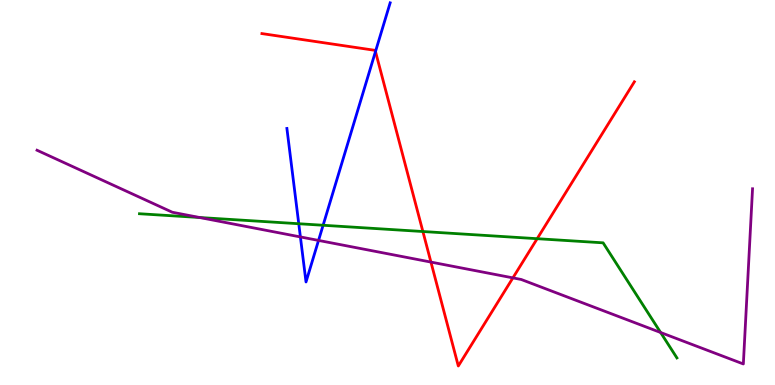[{'lines': ['blue', 'red'], 'intersections': [{'x': 4.84, 'y': 8.66}]}, {'lines': ['green', 'red'], 'intersections': [{'x': 5.46, 'y': 3.99}, {'x': 6.93, 'y': 3.8}]}, {'lines': ['purple', 'red'], 'intersections': [{'x': 5.56, 'y': 3.19}, {'x': 6.62, 'y': 2.78}]}, {'lines': ['blue', 'green'], 'intersections': [{'x': 3.85, 'y': 4.19}, {'x': 4.17, 'y': 4.15}]}, {'lines': ['blue', 'purple'], 'intersections': [{'x': 3.88, 'y': 3.85}, {'x': 4.11, 'y': 3.76}]}, {'lines': ['green', 'purple'], 'intersections': [{'x': 2.58, 'y': 4.35}, {'x': 8.52, 'y': 1.36}]}]